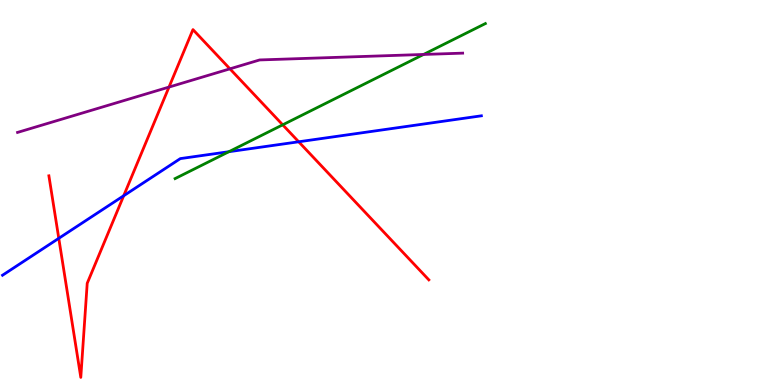[{'lines': ['blue', 'red'], 'intersections': [{'x': 0.759, 'y': 3.81}, {'x': 1.6, 'y': 4.92}, {'x': 3.85, 'y': 6.32}]}, {'lines': ['green', 'red'], 'intersections': [{'x': 3.65, 'y': 6.76}]}, {'lines': ['purple', 'red'], 'intersections': [{'x': 2.18, 'y': 7.74}, {'x': 2.97, 'y': 8.21}]}, {'lines': ['blue', 'green'], 'intersections': [{'x': 2.95, 'y': 6.06}]}, {'lines': ['blue', 'purple'], 'intersections': []}, {'lines': ['green', 'purple'], 'intersections': [{'x': 5.47, 'y': 8.59}]}]